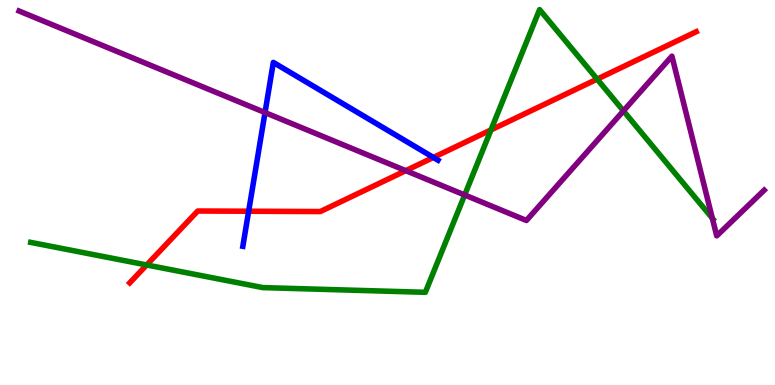[{'lines': ['blue', 'red'], 'intersections': [{'x': 3.21, 'y': 4.51}, {'x': 5.59, 'y': 5.91}]}, {'lines': ['green', 'red'], 'intersections': [{'x': 1.89, 'y': 3.12}, {'x': 6.34, 'y': 6.63}, {'x': 7.71, 'y': 7.94}]}, {'lines': ['purple', 'red'], 'intersections': [{'x': 5.24, 'y': 5.57}]}, {'lines': ['blue', 'green'], 'intersections': []}, {'lines': ['blue', 'purple'], 'intersections': [{'x': 3.42, 'y': 7.08}]}, {'lines': ['green', 'purple'], 'intersections': [{'x': 6.0, 'y': 4.94}, {'x': 8.04, 'y': 7.12}, {'x': 9.19, 'y': 4.33}]}]